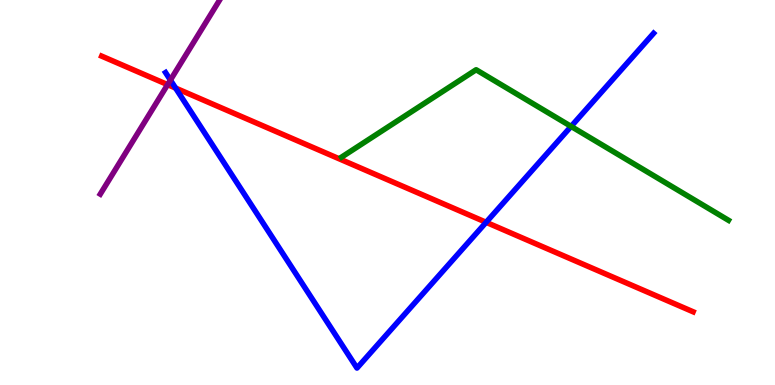[{'lines': ['blue', 'red'], 'intersections': [{'x': 2.27, 'y': 7.71}, {'x': 6.27, 'y': 4.23}]}, {'lines': ['green', 'red'], 'intersections': []}, {'lines': ['purple', 'red'], 'intersections': [{'x': 2.16, 'y': 7.8}]}, {'lines': ['blue', 'green'], 'intersections': [{'x': 7.37, 'y': 6.72}]}, {'lines': ['blue', 'purple'], 'intersections': [{'x': 2.2, 'y': 7.92}]}, {'lines': ['green', 'purple'], 'intersections': []}]